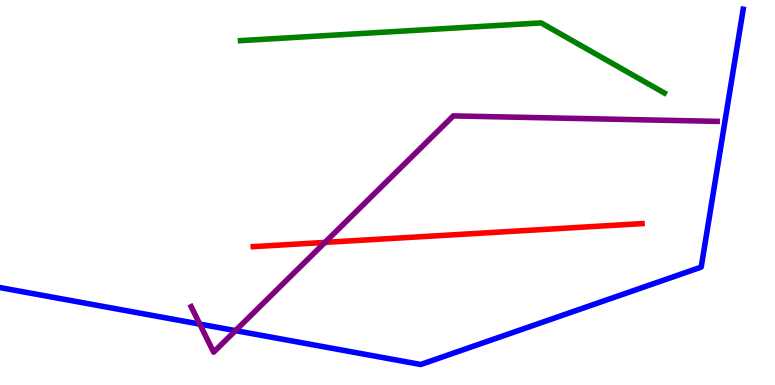[{'lines': ['blue', 'red'], 'intersections': []}, {'lines': ['green', 'red'], 'intersections': []}, {'lines': ['purple', 'red'], 'intersections': [{'x': 4.19, 'y': 3.7}]}, {'lines': ['blue', 'green'], 'intersections': []}, {'lines': ['blue', 'purple'], 'intersections': [{'x': 2.58, 'y': 1.58}, {'x': 3.04, 'y': 1.41}]}, {'lines': ['green', 'purple'], 'intersections': []}]